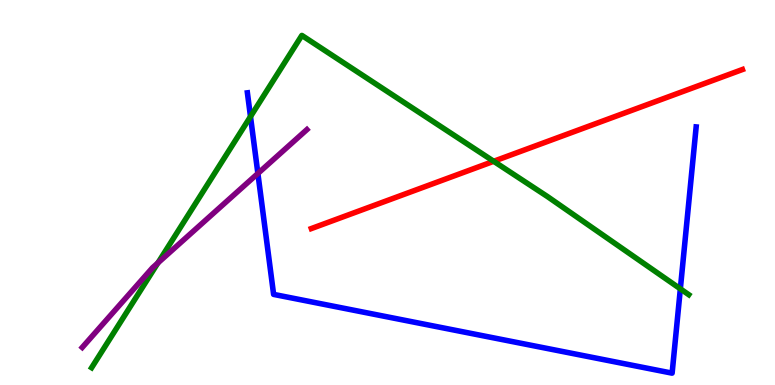[{'lines': ['blue', 'red'], 'intersections': []}, {'lines': ['green', 'red'], 'intersections': [{'x': 6.37, 'y': 5.81}]}, {'lines': ['purple', 'red'], 'intersections': []}, {'lines': ['blue', 'green'], 'intersections': [{'x': 3.23, 'y': 6.97}, {'x': 8.78, 'y': 2.5}]}, {'lines': ['blue', 'purple'], 'intersections': [{'x': 3.33, 'y': 5.49}]}, {'lines': ['green', 'purple'], 'intersections': [{'x': 2.04, 'y': 3.17}]}]